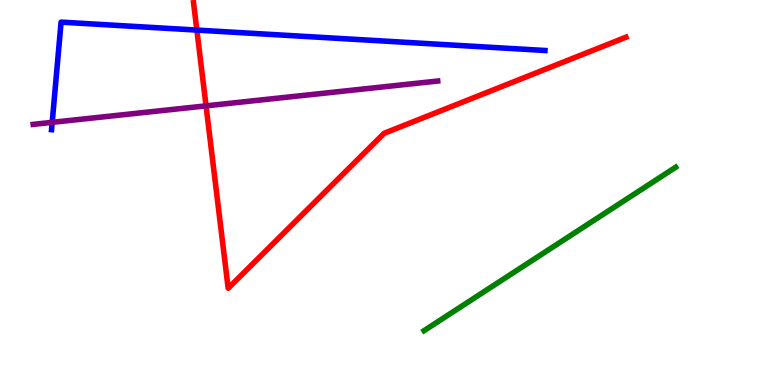[{'lines': ['blue', 'red'], 'intersections': [{'x': 2.54, 'y': 9.22}]}, {'lines': ['green', 'red'], 'intersections': []}, {'lines': ['purple', 'red'], 'intersections': [{'x': 2.66, 'y': 7.25}]}, {'lines': ['blue', 'green'], 'intersections': []}, {'lines': ['blue', 'purple'], 'intersections': [{'x': 0.673, 'y': 6.82}]}, {'lines': ['green', 'purple'], 'intersections': []}]